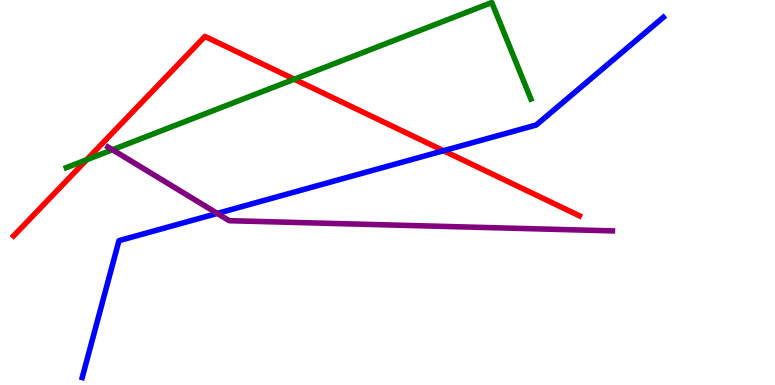[{'lines': ['blue', 'red'], 'intersections': [{'x': 5.72, 'y': 6.09}]}, {'lines': ['green', 'red'], 'intersections': [{'x': 1.12, 'y': 5.85}, {'x': 3.8, 'y': 7.94}]}, {'lines': ['purple', 'red'], 'intersections': []}, {'lines': ['blue', 'green'], 'intersections': []}, {'lines': ['blue', 'purple'], 'intersections': [{'x': 2.8, 'y': 4.46}]}, {'lines': ['green', 'purple'], 'intersections': [{'x': 1.45, 'y': 6.11}]}]